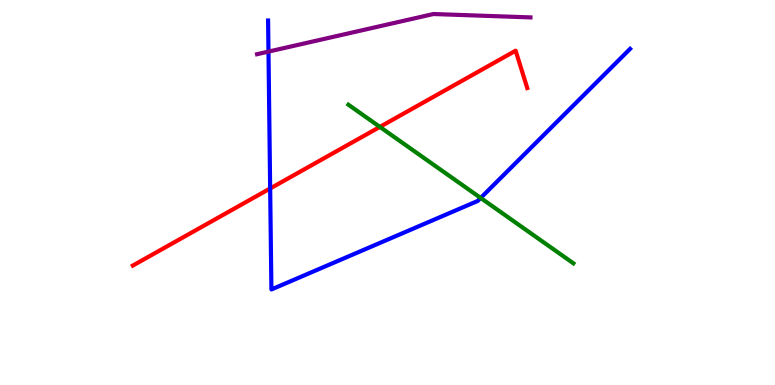[{'lines': ['blue', 'red'], 'intersections': [{'x': 3.49, 'y': 5.1}]}, {'lines': ['green', 'red'], 'intersections': [{'x': 4.9, 'y': 6.7}]}, {'lines': ['purple', 'red'], 'intersections': []}, {'lines': ['blue', 'green'], 'intersections': [{'x': 6.2, 'y': 4.86}]}, {'lines': ['blue', 'purple'], 'intersections': [{'x': 3.46, 'y': 8.66}]}, {'lines': ['green', 'purple'], 'intersections': []}]